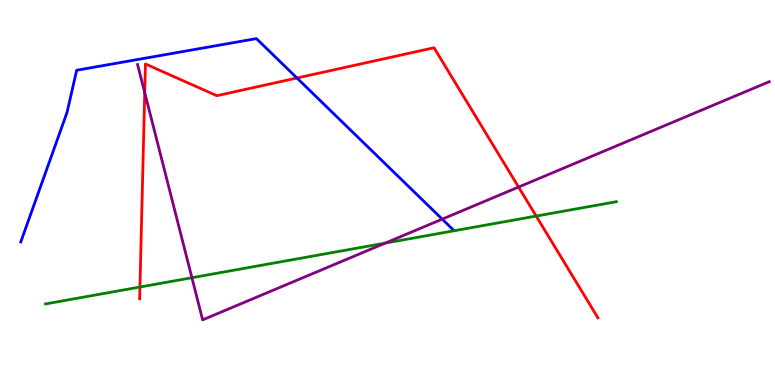[{'lines': ['blue', 'red'], 'intersections': [{'x': 3.83, 'y': 7.97}]}, {'lines': ['green', 'red'], 'intersections': [{'x': 1.81, 'y': 2.54}, {'x': 6.92, 'y': 4.39}]}, {'lines': ['purple', 'red'], 'intersections': [{'x': 1.87, 'y': 7.59}, {'x': 6.69, 'y': 5.14}]}, {'lines': ['blue', 'green'], 'intersections': []}, {'lines': ['blue', 'purple'], 'intersections': [{'x': 5.71, 'y': 4.31}]}, {'lines': ['green', 'purple'], 'intersections': [{'x': 2.48, 'y': 2.79}, {'x': 4.97, 'y': 3.69}]}]